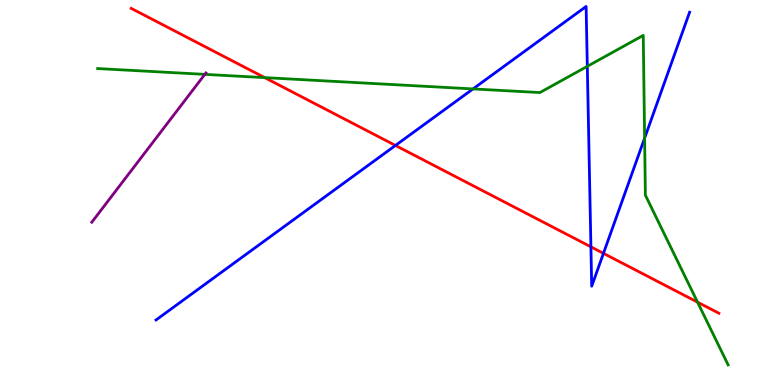[{'lines': ['blue', 'red'], 'intersections': [{'x': 5.1, 'y': 6.22}, {'x': 7.62, 'y': 3.59}, {'x': 7.79, 'y': 3.42}]}, {'lines': ['green', 'red'], 'intersections': [{'x': 3.42, 'y': 7.98}, {'x': 9.0, 'y': 2.15}]}, {'lines': ['purple', 'red'], 'intersections': []}, {'lines': ['blue', 'green'], 'intersections': [{'x': 6.1, 'y': 7.69}, {'x': 7.58, 'y': 8.28}, {'x': 8.32, 'y': 6.41}]}, {'lines': ['blue', 'purple'], 'intersections': []}, {'lines': ['green', 'purple'], 'intersections': [{'x': 2.64, 'y': 8.07}]}]